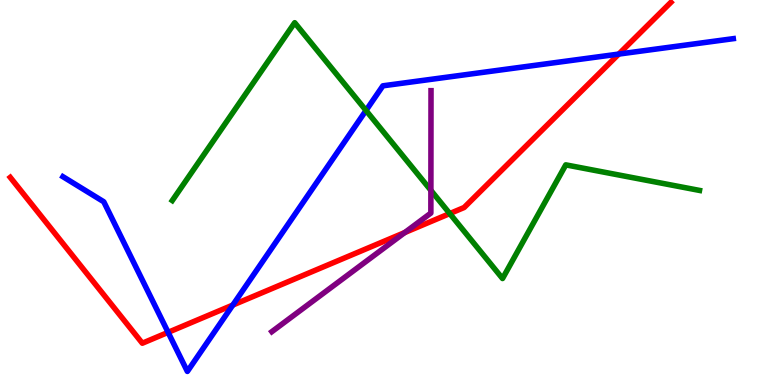[{'lines': ['blue', 'red'], 'intersections': [{'x': 2.17, 'y': 1.37}, {'x': 3.0, 'y': 2.08}, {'x': 7.98, 'y': 8.6}]}, {'lines': ['green', 'red'], 'intersections': [{'x': 5.8, 'y': 4.45}]}, {'lines': ['purple', 'red'], 'intersections': [{'x': 5.22, 'y': 3.96}]}, {'lines': ['blue', 'green'], 'intersections': [{'x': 4.72, 'y': 7.13}]}, {'lines': ['blue', 'purple'], 'intersections': []}, {'lines': ['green', 'purple'], 'intersections': [{'x': 5.56, 'y': 5.06}]}]